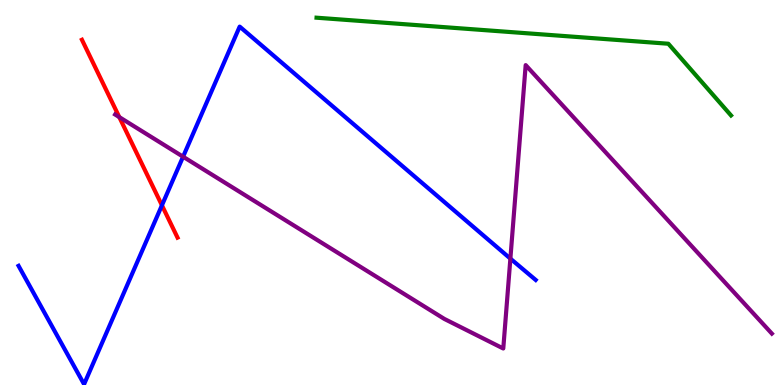[{'lines': ['blue', 'red'], 'intersections': [{'x': 2.09, 'y': 4.67}]}, {'lines': ['green', 'red'], 'intersections': []}, {'lines': ['purple', 'red'], 'intersections': [{'x': 1.54, 'y': 6.96}]}, {'lines': ['blue', 'green'], 'intersections': []}, {'lines': ['blue', 'purple'], 'intersections': [{'x': 2.36, 'y': 5.93}, {'x': 6.59, 'y': 3.28}]}, {'lines': ['green', 'purple'], 'intersections': []}]